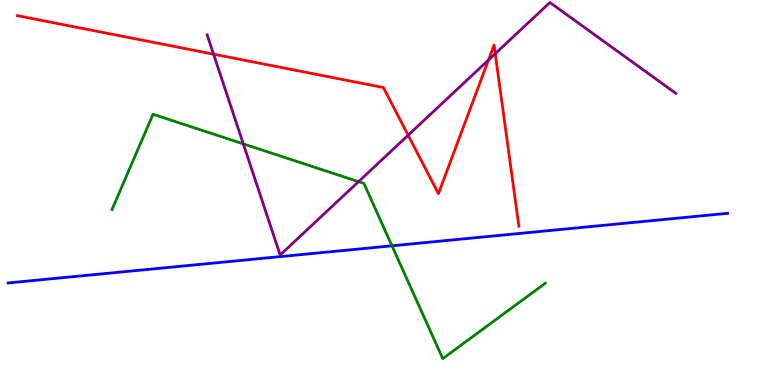[{'lines': ['blue', 'red'], 'intersections': []}, {'lines': ['green', 'red'], 'intersections': []}, {'lines': ['purple', 'red'], 'intersections': [{'x': 2.76, 'y': 8.59}, {'x': 5.27, 'y': 6.49}, {'x': 6.3, 'y': 8.44}, {'x': 6.39, 'y': 8.61}]}, {'lines': ['blue', 'green'], 'intersections': [{'x': 5.06, 'y': 3.62}]}, {'lines': ['blue', 'purple'], 'intersections': []}, {'lines': ['green', 'purple'], 'intersections': [{'x': 3.14, 'y': 6.26}, {'x': 4.63, 'y': 5.28}]}]